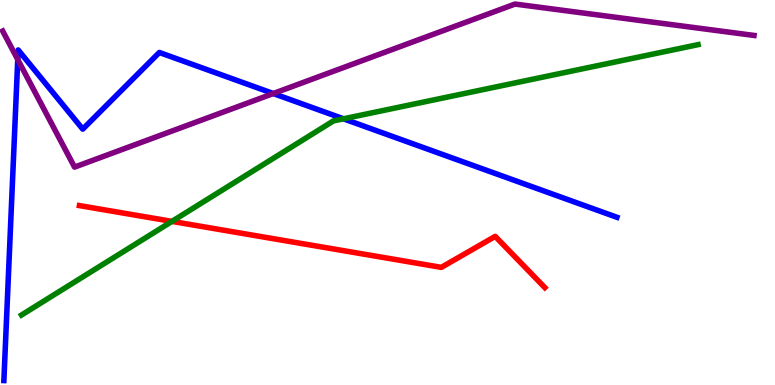[{'lines': ['blue', 'red'], 'intersections': []}, {'lines': ['green', 'red'], 'intersections': [{'x': 2.22, 'y': 4.25}]}, {'lines': ['purple', 'red'], 'intersections': []}, {'lines': ['blue', 'green'], 'intersections': [{'x': 4.43, 'y': 6.91}]}, {'lines': ['blue', 'purple'], 'intersections': [{'x': 0.229, 'y': 8.45}, {'x': 3.53, 'y': 7.57}]}, {'lines': ['green', 'purple'], 'intersections': []}]